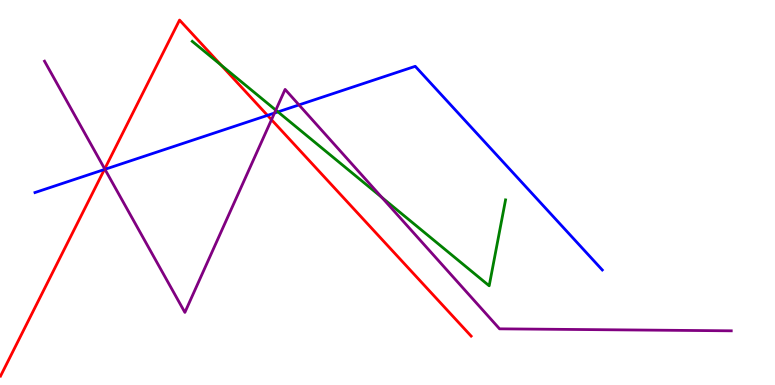[{'lines': ['blue', 'red'], 'intersections': [{'x': 1.35, 'y': 5.6}, {'x': 3.45, 'y': 7.0}]}, {'lines': ['green', 'red'], 'intersections': [{'x': 2.85, 'y': 8.31}]}, {'lines': ['purple', 'red'], 'intersections': [{'x': 1.35, 'y': 5.61}, {'x': 3.5, 'y': 6.89}]}, {'lines': ['blue', 'green'], 'intersections': [{'x': 3.59, 'y': 7.09}]}, {'lines': ['blue', 'purple'], 'intersections': [{'x': 1.35, 'y': 5.6}, {'x': 3.54, 'y': 7.06}, {'x': 3.86, 'y': 7.28}]}, {'lines': ['green', 'purple'], 'intersections': [{'x': 3.56, 'y': 7.14}, {'x': 4.93, 'y': 4.87}]}]